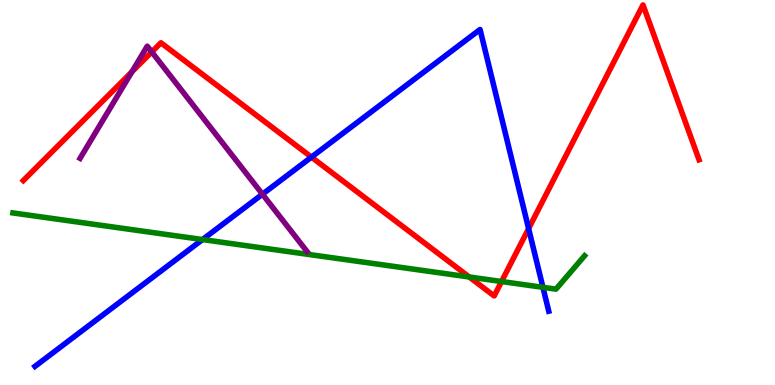[{'lines': ['blue', 'red'], 'intersections': [{'x': 4.02, 'y': 5.92}, {'x': 6.82, 'y': 4.06}]}, {'lines': ['green', 'red'], 'intersections': [{'x': 6.05, 'y': 2.81}, {'x': 6.47, 'y': 2.69}]}, {'lines': ['purple', 'red'], 'intersections': [{'x': 1.7, 'y': 8.13}, {'x': 1.96, 'y': 8.65}]}, {'lines': ['blue', 'green'], 'intersections': [{'x': 2.61, 'y': 3.78}, {'x': 7.01, 'y': 2.54}]}, {'lines': ['blue', 'purple'], 'intersections': [{'x': 3.39, 'y': 4.96}]}, {'lines': ['green', 'purple'], 'intersections': []}]